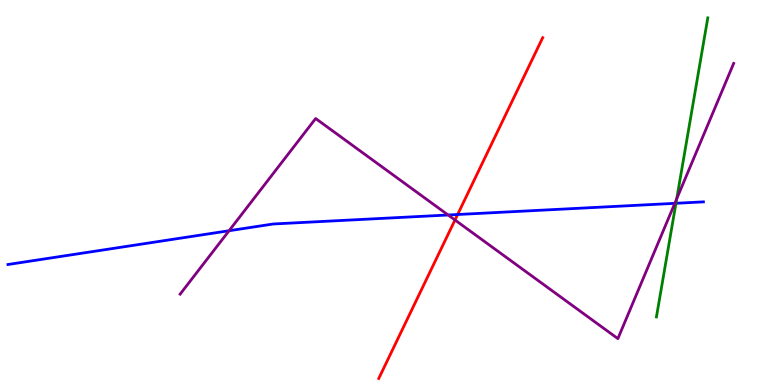[{'lines': ['blue', 'red'], 'intersections': [{'x': 5.9, 'y': 4.43}]}, {'lines': ['green', 'red'], 'intersections': []}, {'lines': ['purple', 'red'], 'intersections': [{'x': 5.87, 'y': 4.29}]}, {'lines': ['blue', 'green'], 'intersections': [{'x': 8.72, 'y': 4.72}]}, {'lines': ['blue', 'purple'], 'intersections': [{'x': 2.96, 'y': 4.01}, {'x': 5.78, 'y': 4.42}, {'x': 8.71, 'y': 4.72}]}, {'lines': ['green', 'purple'], 'intersections': [{'x': 8.73, 'y': 4.84}]}]